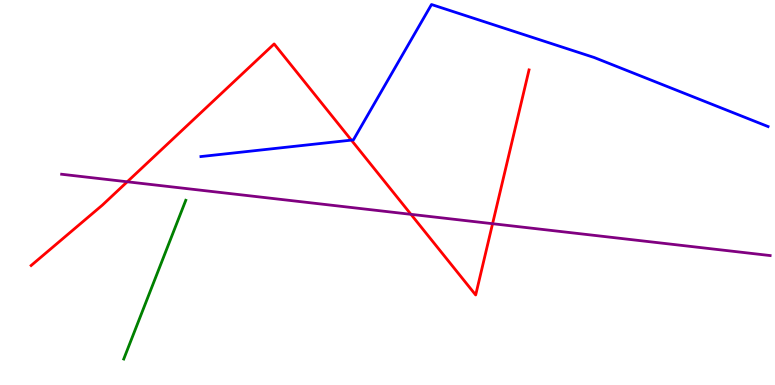[{'lines': ['blue', 'red'], 'intersections': [{'x': 4.53, 'y': 6.36}]}, {'lines': ['green', 'red'], 'intersections': []}, {'lines': ['purple', 'red'], 'intersections': [{'x': 1.64, 'y': 5.28}, {'x': 5.3, 'y': 4.43}, {'x': 6.36, 'y': 4.19}]}, {'lines': ['blue', 'green'], 'intersections': []}, {'lines': ['blue', 'purple'], 'intersections': []}, {'lines': ['green', 'purple'], 'intersections': []}]